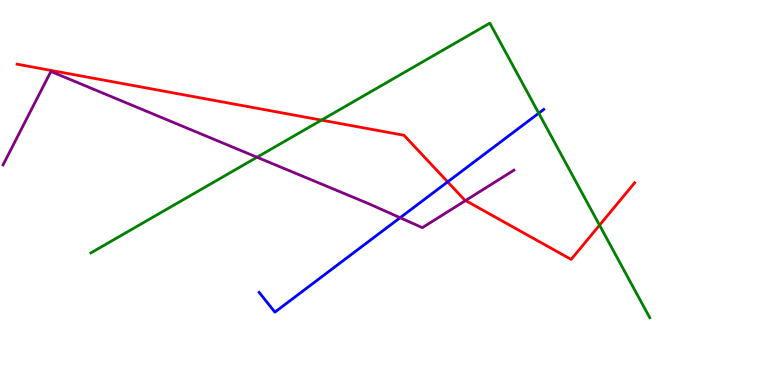[{'lines': ['blue', 'red'], 'intersections': [{'x': 5.78, 'y': 5.28}]}, {'lines': ['green', 'red'], 'intersections': [{'x': 4.15, 'y': 6.88}, {'x': 7.74, 'y': 4.15}]}, {'lines': ['purple', 'red'], 'intersections': [{'x': 6.01, 'y': 4.79}]}, {'lines': ['blue', 'green'], 'intersections': [{'x': 6.95, 'y': 7.06}]}, {'lines': ['blue', 'purple'], 'intersections': [{'x': 5.16, 'y': 4.34}]}, {'lines': ['green', 'purple'], 'intersections': [{'x': 3.32, 'y': 5.92}]}]